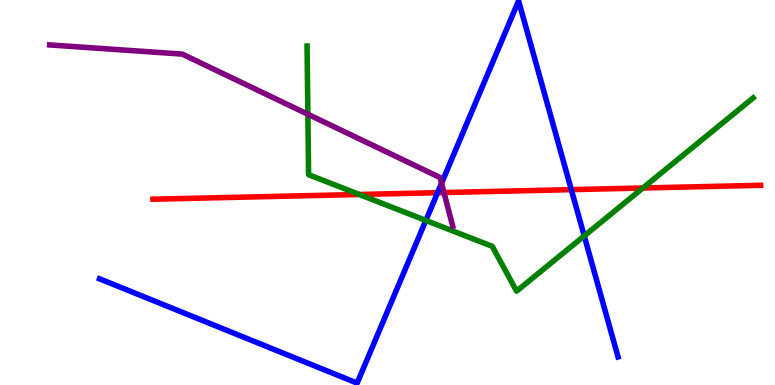[{'lines': ['blue', 'red'], 'intersections': [{'x': 5.65, 'y': 4.99}, {'x': 7.37, 'y': 5.07}]}, {'lines': ['green', 'red'], 'intersections': [{'x': 4.64, 'y': 4.95}, {'x': 8.3, 'y': 5.12}]}, {'lines': ['purple', 'red'], 'intersections': [{'x': 5.73, 'y': 5.0}]}, {'lines': ['blue', 'green'], 'intersections': [{'x': 5.49, 'y': 4.27}, {'x': 7.54, 'y': 3.87}]}, {'lines': ['blue', 'purple'], 'intersections': [{'x': 5.7, 'y': 5.24}]}, {'lines': ['green', 'purple'], 'intersections': [{'x': 3.97, 'y': 7.03}]}]